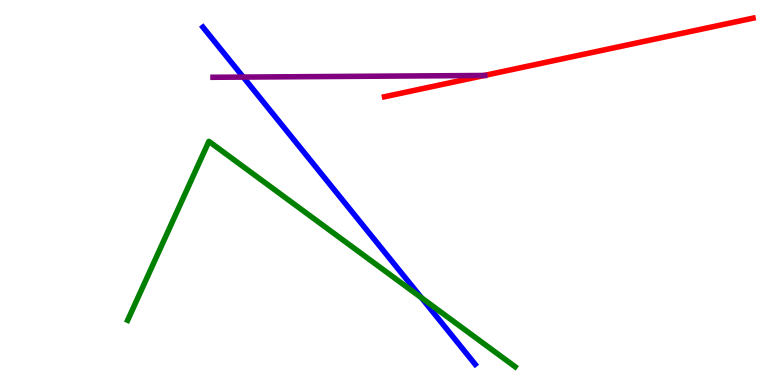[{'lines': ['blue', 'red'], 'intersections': []}, {'lines': ['green', 'red'], 'intersections': []}, {'lines': ['purple', 'red'], 'intersections': [{'x': 6.25, 'y': 8.04}]}, {'lines': ['blue', 'green'], 'intersections': [{'x': 5.44, 'y': 2.26}]}, {'lines': ['blue', 'purple'], 'intersections': [{'x': 3.14, 'y': 8.0}]}, {'lines': ['green', 'purple'], 'intersections': []}]